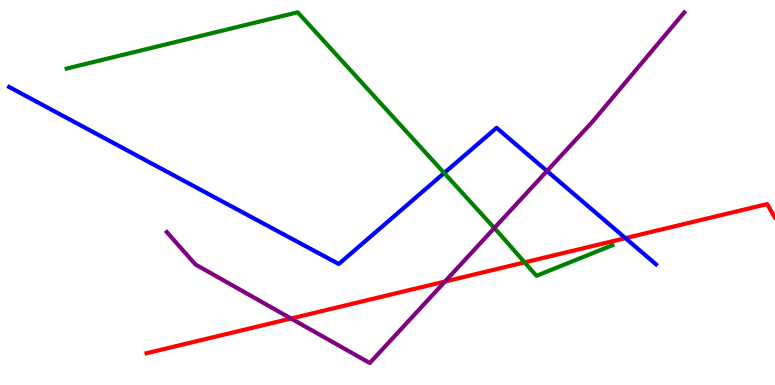[{'lines': ['blue', 'red'], 'intersections': [{'x': 8.07, 'y': 3.81}]}, {'lines': ['green', 'red'], 'intersections': [{'x': 6.77, 'y': 3.19}]}, {'lines': ['purple', 'red'], 'intersections': [{'x': 3.76, 'y': 1.73}, {'x': 5.74, 'y': 2.69}]}, {'lines': ['blue', 'green'], 'intersections': [{'x': 5.73, 'y': 5.51}]}, {'lines': ['blue', 'purple'], 'intersections': [{'x': 7.06, 'y': 5.56}]}, {'lines': ['green', 'purple'], 'intersections': [{'x': 6.38, 'y': 4.08}]}]